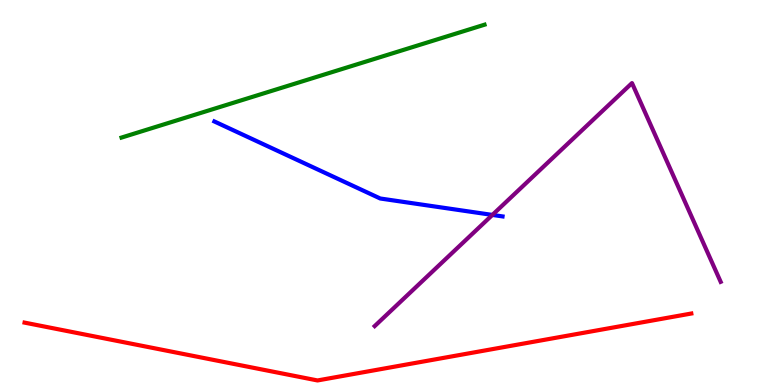[{'lines': ['blue', 'red'], 'intersections': []}, {'lines': ['green', 'red'], 'intersections': []}, {'lines': ['purple', 'red'], 'intersections': []}, {'lines': ['blue', 'green'], 'intersections': []}, {'lines': ['blue', 'purple'], 'intersections': [{'x': 6.35, 'y': 4.42}]}, {'lines': ['green', 'purple'], 'intersections': []}]